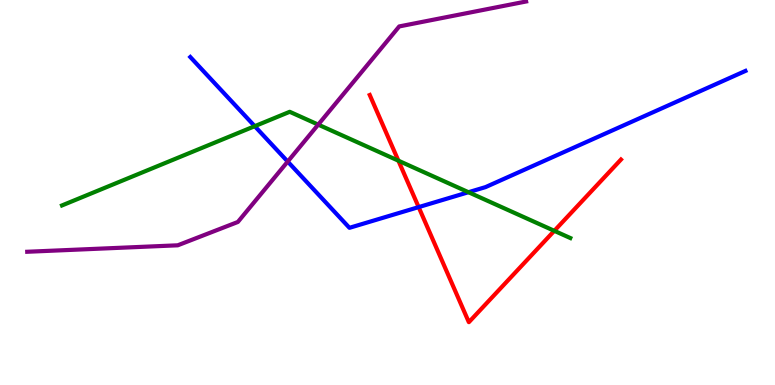[{'lines': ['blue', 'red'], 'intersections': [{'x': 5.4, 'y': 4.62}]}, {'lines': ['green', 'red'], 'intersections': [{'x': 5.14, 'y': 5.83}, {'x': 7.15, 'y': 4.0}]}, {'lines': ['purple', 'red'], 'intersections': []}, {'lines': ['blue', 'green'], 'intersections': [{'x': 3.29, 'y': 6.72}, {'x': 6.04, 'y': 5.01}]}, {'lines': ['blue', 'purple'], 'intersections': [{'x': 3.71, 'y': 5.8}]}, {'lines': ['green', 'purple'], 'intersections': [{'x': 4.11, 'y': 6.76}]}]